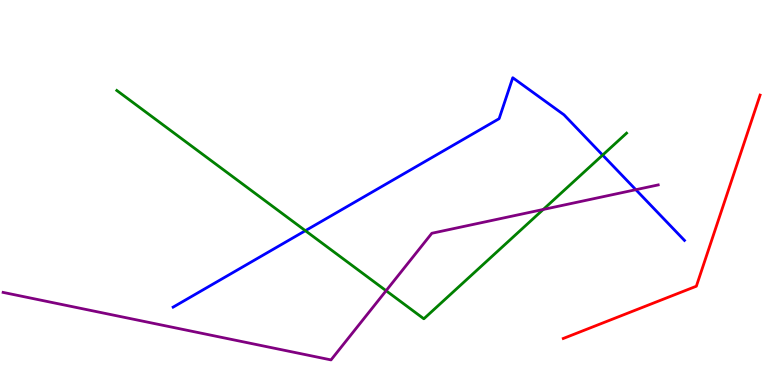[{'lines': ['blue', 'red'], 'intersections': []}, {'lines': ['green', 'red'], 'intersections': []}, {'lines': ['purple', 'red'], 'intersections': []}, {'lines': ['blue', 'green'], 'intersections': [{'x': 3.94, 'y': 4.01}, {'x': 7.78, 'y': 5.97}]}, {'lines': ['blue', 'purple'], 'intersections': [{'x': 8.2, 'y': 5.07}]}, {'lines': ['green', 'purple'], 'intersections': [{'x': 4.98, 'y': 2.45}, {'x': 7.01, 'y': 4.56}]}]